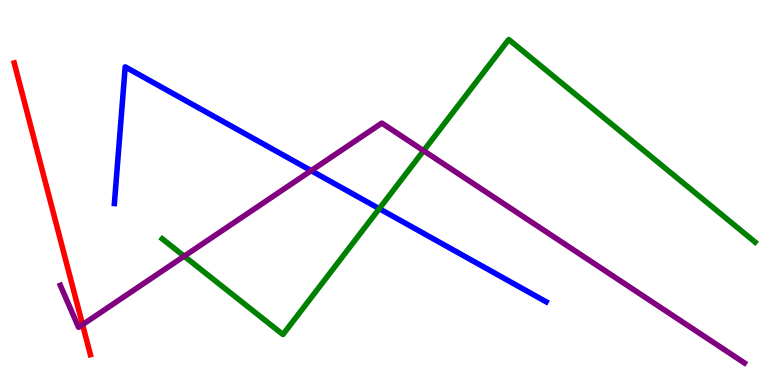[{'lines': ['blue', 'red'], 'intersections': []}, {'lines': ['green', 'red'], 'intersections': []}, {'lines': ['purple', 'red'], 'intersections': [{'x': 1.07, 'y': 1.57}]}, {'lines': ['blue', 'green'], 'intersections': [{'x': 4.89, 'y': 4.58}]}, {'lines': ['blue', 'purple'], 'intersections': [{'x': 4.02, 'y': 5.57}]}, {'lines': ['green', 'purple'], 'intersections': [{'x': 2.38, 'y': 3.35}, {'x': 5.47, 'y': 6.08}]}]